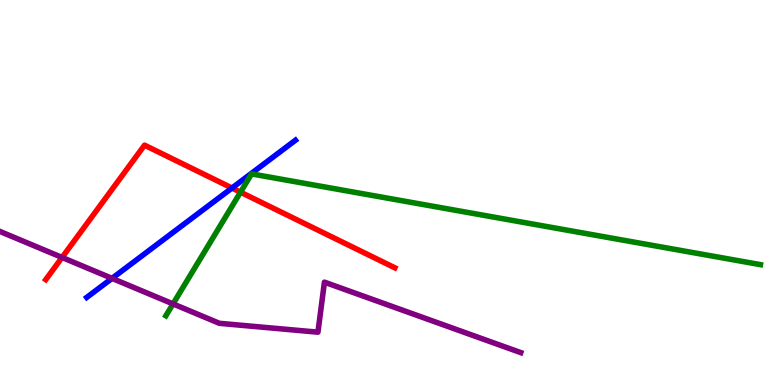[{'lines': ['blue', 'red'], 'intersections': [{'x': 2.99, 'y': 5.12}]}, {'lines': ['green', 'red'], 'intersections': [{'x': 3.1, 'y': 5.01}]}, {'lines': ['purple', 'red'], 'intersections': [{'x': 0.801, 'y': 3.31}]}, {'lines': ['blue', 'green'], 'intersections': []}, {'lines': ['blue', 'purple'], 'intersections': [{'x': 1.45, 'y': 2.77}]}, {'lines': ['green', 'purple'], 'intersections': [{'x': 2.23, 'y': 2.11}]}]